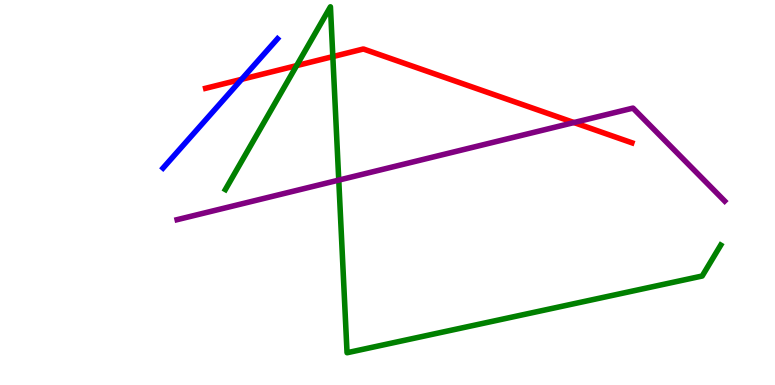[{'lines': ['blue', 'red'], 'intersections': [{'x': 3.12, 'y': 7.94}]}, {'lines': ['green', 'red'], 'intersections': [{'x': 3.83, 'y': 8.3}, {'x': 4.29, 'y': 8.53}]}, {'lines': ['purple', 'red'], 'intersections': [{'x': 7.41, 'y': 6.82}]}, {'lines': ['blue', 'green'], 'intersections': []}, {'lines': ['blue', 'purple'], 'intersections': []}, {'lines': ['green', 'purple'], 'intersections': [{'x': 4.37, 'y': 5.32}]}]